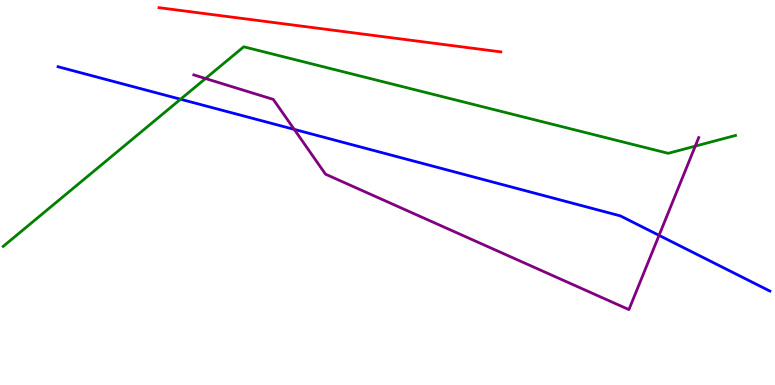[{'lines': ['blue', 'red'], 'intersections': []}, {'lines': ['green', 'red'], 'intersections': []}, {'lines': ['purple', 'red'], 'intersections': []}, {'lines': ['blue', 'green'], 'intersections': [{'x': 2.33, 'y': 7.42}]}, {'lines': ['blue', 'purple'], 'intersections': [{'x': 3.8, 'y': 6.64}, {'x': 8.5, 'y': 3.89}]}, {'lines': ['green', 'purple'], 'intersections': [{'x': 2.65, 'y': 7.96}, {'x': 8.97, 'y': 6.2}]}]